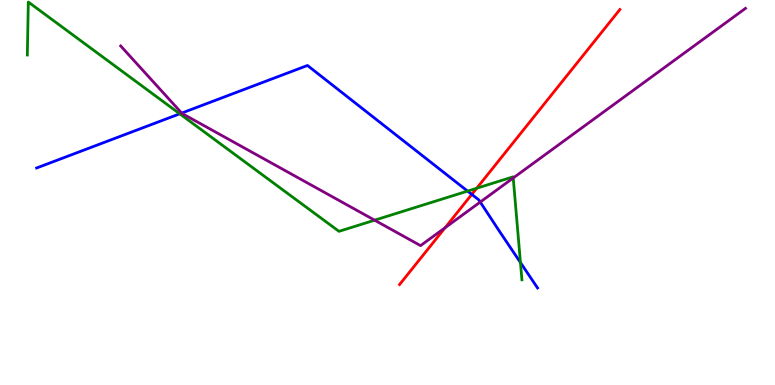[{'lines': ['blue', 'red'], 'intersections': [{'x': 6.09, 'y': 4.95}]}, {'lines': ['green', 'red'], 'intersections': [{'x': 6.15, 'y': 5.11}]}, {'lines': ['purple', 'red'], 'intersections': [{'x': 5.74, 'y': 4.09}]}, {'lines': ['blue', 'green'], 'intersections': [{'x': 2.32, 'y': 7.04}, {'x': 6.03, 'y': 5.04}, {'x': 6.72, 'y': 3.18}]}, {'lines': ['blue', 'purple'], 'intersections': [{'x': 2.34, 'y': 7.06}, {'x': 6.2, 'y': 4.75}]}, {'lines': ['green', 'purple'], 'intersections': [{'x': 4.83, 'y': 4.28}, {'x': 6.62, 'y': 5.38}]}]